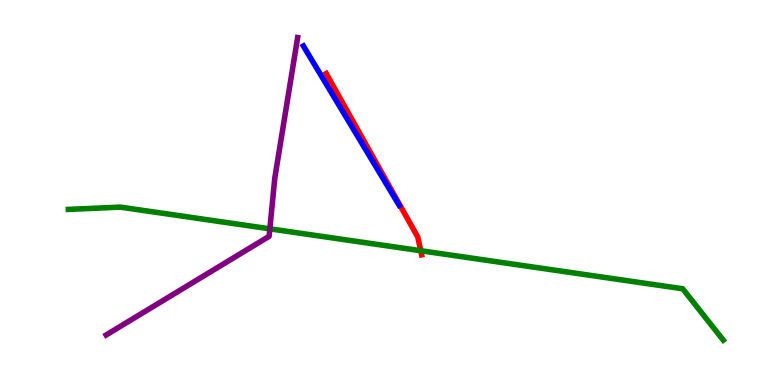[{'lines': ['blue', 'red'], 'intersections': []}, {'lines': ['green', 'red'], 'intersections': [{'x': 5.43, 'y': 3.49}]}, {'lines': ['purple', 'red'], 'intersections': []}, {'lines': ['blue', 'green'], 'intersections': []}, {'lines': ['blue', 'purple'], 'intersections': []}, {'lines': ['green', 'purple'], 'intersections': [{'x': 3.48, 'y': 4.06}]}]